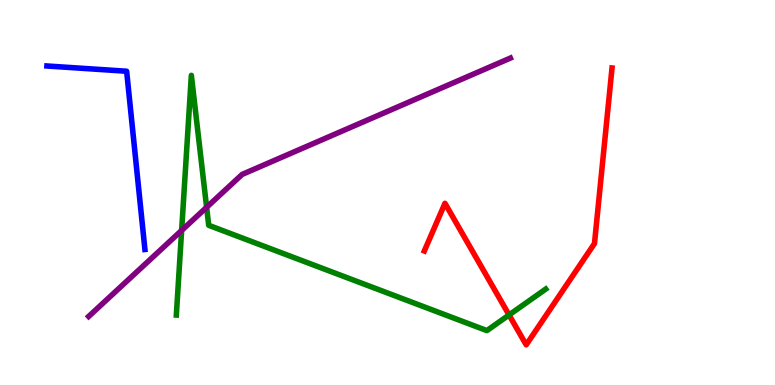[{'lines': ['blue', 'red'], 'intersections': []}, {'lines': ['green', 'red'], 'intersections': [{'x': 6.57, 'y': 1.82}]}, {'lines': ['purple', 'red'], 'intersections': []}, {'lines': ['blue', 'green'], 'intersections': []}, {'lines': ['blue', 'purple'], 'intersections': []}, {'lines': ['green', 'purple'], 'intersections': [{'x': 2.34, 'y': 4.02}, {'x': 2.67, 'y': 4.62}]}]